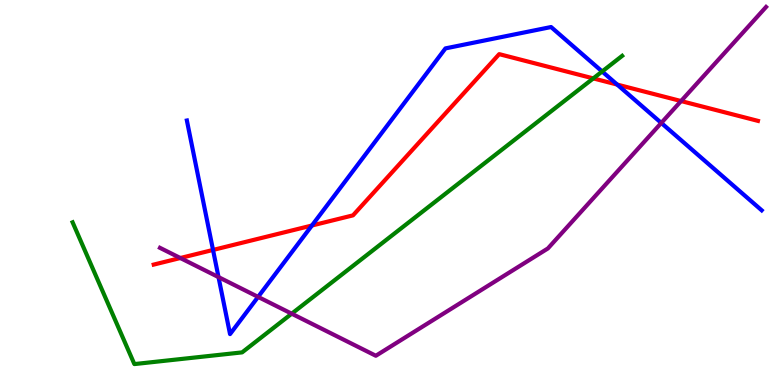[{'lines': ['blue', 'red'], 'intersections': [{'x': 2.75, 'y': 3.51}, {'x': 4.02, 'y': 4.14}, {'x': 7.96, 'y': 7.8}]}, {'lines': ['green', 'red'], 'intersections': [{'x': 7.66, 'y': 7.96}]}, {'lines': ['purple', 'red'], 'intersections': [{'x': 2.33, 'y': 3.3}, {'x': 8.79, 'y': 7.38}]}, {'lines': ['blue', 'green'], 'intersections': [{'x': 7.77, 'y': 8.14}]}, {'lines': ['blue', 'purple'], 'intersections': [{'x': 2.82, 'y': 2.8}, {'x': 3.33, 'y': 2.29}, {'x': 8.53, 'y': 6.81}]}, {'lines': ['green', 'purple'], 'intersections': [{'x': 3.76, 'y': 1.85}]}]